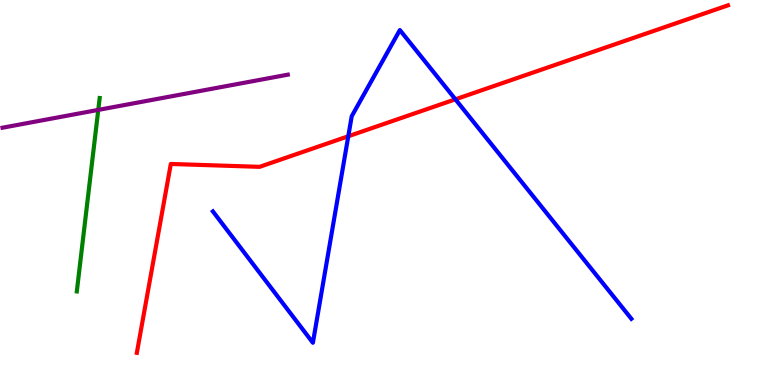[{'lines': ['blue', 'red'], 'intersections': [{'x': 4.49, 'y': 6.46}, {'x': 5.88, 'y': 7.42}]}, {'lines': ['green', 'red'], 'intersections': []}, {'lines': ['purple', 'red'], 'intersections': []}, {'lines': ['blue', 'green'], 'intersections': []}, {'lines': ['blue', 'purple'], 'intersections': []}, {'lines': ['green', 'purple'], 'intersections': [{'x': 1.27, 'y': 7.15}]}]